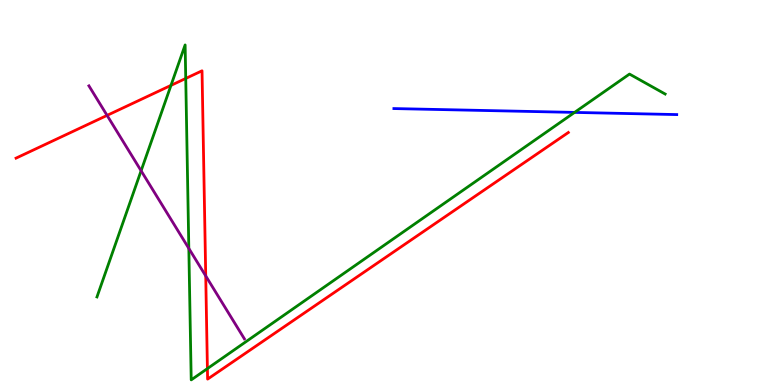[{'lines': ['blue', 'red'], 'intersections': []}, {'lines': ['green', 'red'], 'intersections': [{'x': 2.21, 'y': 7.78}, {'x': 2.4, 'y': 7.96}, {'x': 2.68, 'y': 0.426}]}, {'lines': ['purple', 'red'], 'intersections': [{'x': 1.38, 'y': 7.0}, {'x': 2.65, 'y': 2.83}]}, {'lines': ['blue', 'green'], 'intersections': [{'x': 7.41, 'y': 7.08}]}, {'lines': ['blue', 'purple'], 'intersections': []}, {'lines': ['green', 'purple'], 'intersections': [{'x': 1.82, 'y': 5.56}, {'x': 2.44, 'y': 3.55}]}]